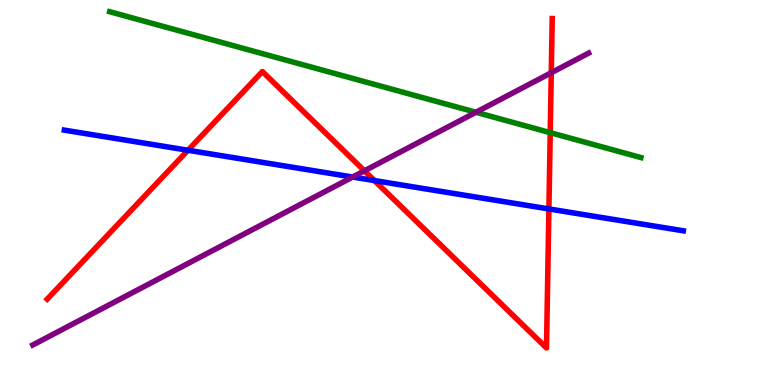[{'lines': ['blue', 'red'], 'intersections': [{'x': 2.43, 'y': 6.1}, {'x': 4.83, 'y': 5.31}, {'x': 7.08, 'y': 4.57}]}, {'lines': ['green', 'red'], 'intersections': [{'x': 7.1, 'y': 6.55}]}, {'lines': ['purple', 'red'], 'intersections': [{'x': 4.7, 'y': 5.56}, {'x': 7.11, 'y': 8.11}]}, {'lines': ['blue', 'green'], 'intersections': []}, {'lines': ['blue', 'purple'], 'intersections': [{'x': 4.55, 'y': 5.4}]}, {'lines': ['green', 'purple'], 'intersections': [{'x': 6.14, 'y': 7.08}]}]